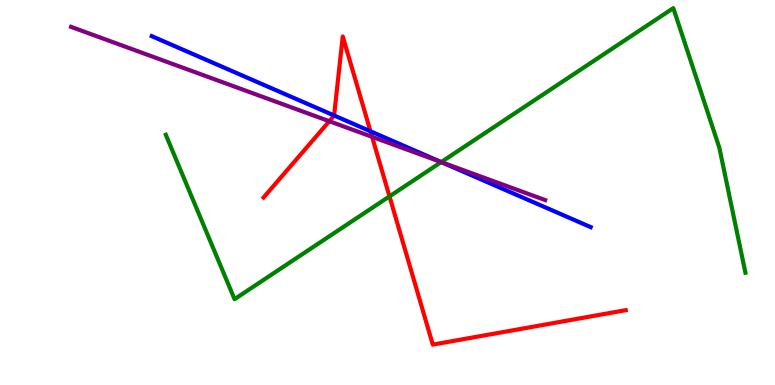[{'lines': ['blue', 'red'], 'intersections': [{'x': 4.31, 'y': 7.0}, {'x': 4.78, 'y': 6.59}]}, {'lines': ['green', 'red'], 'intersections': [{'x': 5.03, 'y': 4.9}]}, {'lines': ['purple', 'red'], 'intersections': [{'x': 4.25, 'y': 6.85}, {'x': 4.8, 'y': 6.45}]}, {'lines': ['blue', 'green'], 'intersections': [{'x': 5.69, 'y': 5.79}]}, {'lines': ['blue', 'purple'], 'intersections': [{'x': 5.7, 'y': 5.79}]}, {'lines': ['green', 'purple'], 'intersections': [{'x': 5.69, 'y': 5.79}]}]